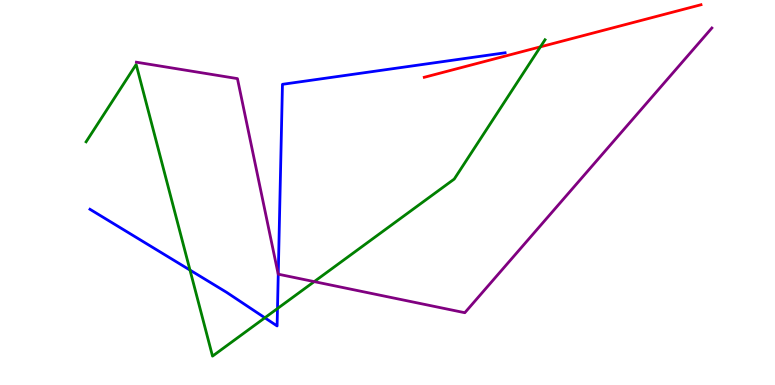[{'lines': ['blue', 'red'], 'intersections': []}, {'lines': ['green', 'red'], 'intersections': [{'x': 6.97, 'y': 8.78}]}, {'lines': ['purple', 'red'], 'intersections': []}, {'lines': ['blue', 'green'], 'intersections': [{'x': 2.45, 'y': 2.98}, {'x': 3.42, 'y': 1.75}, {'x': 3.58, 'y': 1.99}]}, {'lines': ['blue', 'purple'], 'intersections': [{'x': 3.59, 'y': 2.88}]}, {'lines': ['green', 'purple'], 'intersections': [{'x': 4.05, 'y': 2.69}]}]